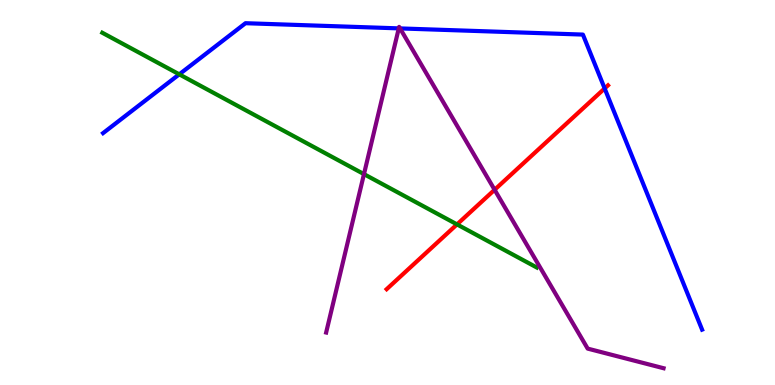[{'lines': ['blue', 'red'], 'intersections': [{'x': 7.8, 'y': 7.7}]}, {'lines': ['green', 'red'], 'intersections': [{'x': 5.9, 'y': 4.17}]}, {'lines': ['purple', 'red'], 'intersections': [{'x': 6.38, 'y': 5.07}]}, {'lines': ['blue', 'green'], 'intersections': [{'x': 2.31, 'y': 8.07}]}, {'lines': ['blue', 'purple'], 'intersections': [{'x': 5.15, 'y': 9.26}, {'x': 5.16, 'y': 9.26}]}, {'lines': ['green', 'purple'], 'intersections': [{'x': 4.7, 'y': 5.48}]}]